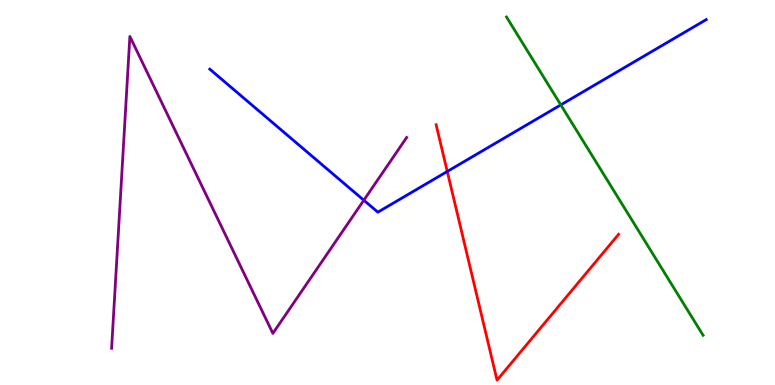[{'lines': ['blue', 'red'], 'intersections': [{'x': 5.77, 'y': 5.55}]}, {'lines': ['green', 'red'], 'intersections': []}, {'lines': ['purple', 'red'], 'intersections': []}, {'lines': ['blue', 'green'], 'intersections': [{'x': 7.24, 'y': 7.28}]}, {'lines': ['blue', 'purple'], 'intersections': [{'x': 4.69, 'y': 4.8}]}, {'lines': ['green', 'purple'], 'intersections': []}]